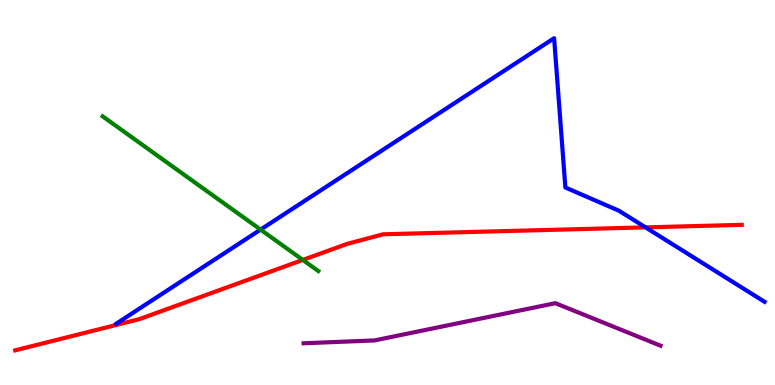[{'lines': ['blue', 'red'], 'intersections': [{'x': 8.33, 'y': 4.09}]}, {'lines': ['green', 'red'], 'intersections': [{'x': 3.91, 'y': 3.25}]}, {'lines': ['purple', 'red'], 'intersections': []}, {'lines': ['blue', 'green'], 'intersections': [{'x': 3.36, 'y': 4.04}]}, {'lines': ['blue', 'purple'], 'intersections': []}, {'lines': ['green', 'purple'], 'intersections': []}]